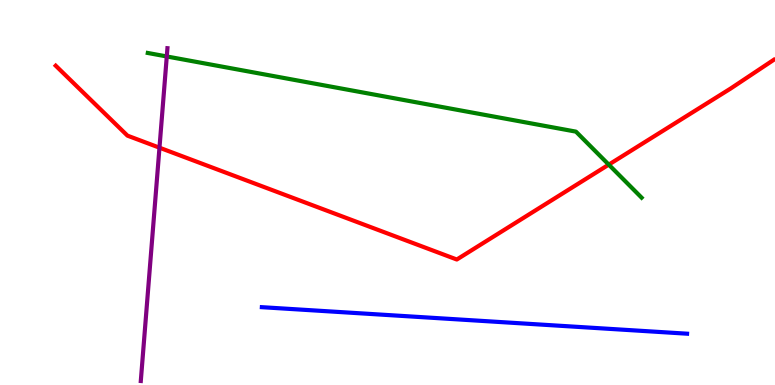[{'lines': ['blue', 'red'], 'intersections': []}, {'lines': ['green', 'red'], 'intersections': [{'x': 7.85, 'y': 5.72}]}, {'lines': ['purple', 'red'], 'intersections': [{'x': 2.06, 'y': 6.16}]}, {'lines': ['blue', 'green'], 'intersections': []}, {'lines': ['blue', 'purple'], 'intersections': []}, {'lines': ['green', 'purple'], 'intersections': [{'x': 2.15, 'y': 8.53}]}]